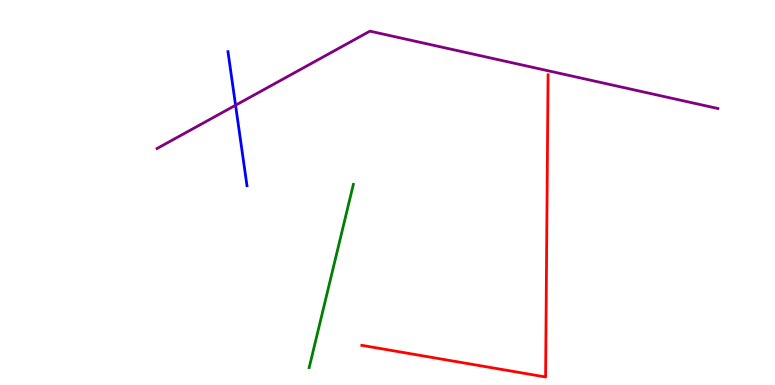[{'lines': ['blue', 'red'], 'intersections': []}, {'lines': ['green', 'red'], 'intersections': []}, {'lines': ['purple', 'red'], 'intersections': []}, {'lines': ['blue', 'green'], 'intersections': []}, {'lines': ['blue', 'purple'], 'intersections': [{'x': 3.04, 'y': 7.27}]}, {'lines': ['green', 'purple'], 'intersections': []}]